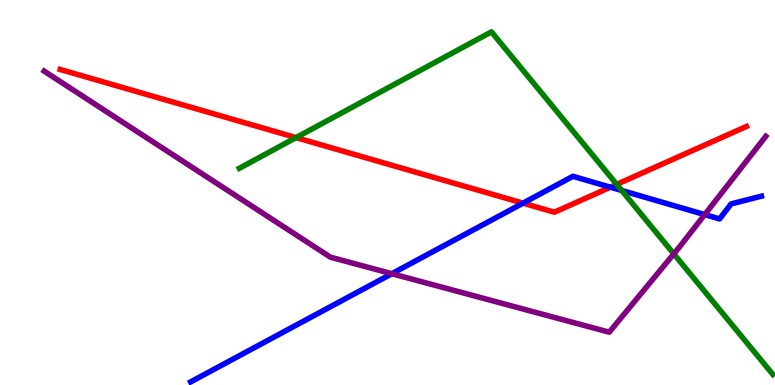[{'lines': ['blue', 'red'], 'intersections': [{'x': 6.75, 'y': 4.72}, {'x': 7.88, 'y': 5.14}]}, {'lines': ['green', 'red'], 'intersections': [{'x': 3.82, 'y': 6.43}, {'x': 7.96, 'y': 5.21}]}, {'lines': ['purple', 'red'], 'intersections': []}, {'lines': ['blue', 'green'], 'intersections': [{'x': 8.02, 'y': 5.05}]}, {'lines': ['blue', 'purple'], 'intersections': [{'x': 5.06, 'y': 2.89}, {'x': 9.09, 'y': 4.43}]}, {'lines': ['green', 'purple'], 'intersections': [{'x': 8.69, 'y': 3.41}]}]